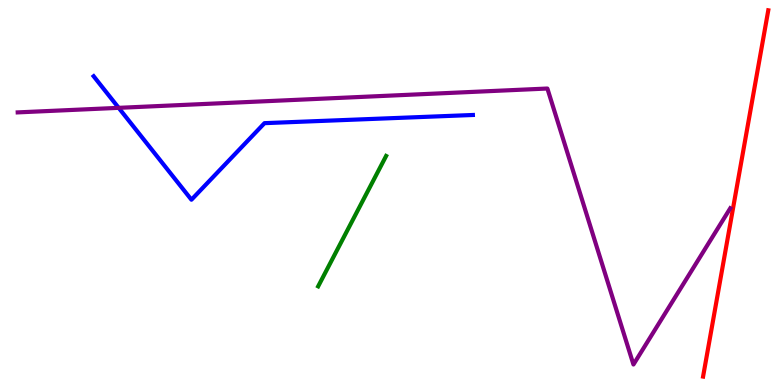[{'lines': ['blue', 'red'], 'intersections': []}, {'lines': ['green', 'red'], 'intersections': []}, {'lines': ['purple', 'red'], 'intersections': []}, {'lines': ['blue', 'green'], 'intersections': []}, {'lines': ['blue', 'purple'], 'intersections': [{'x': 1.53, 'y': 7.2}]}, {'lines': ['green', 'purple'], 'intersections': []}]